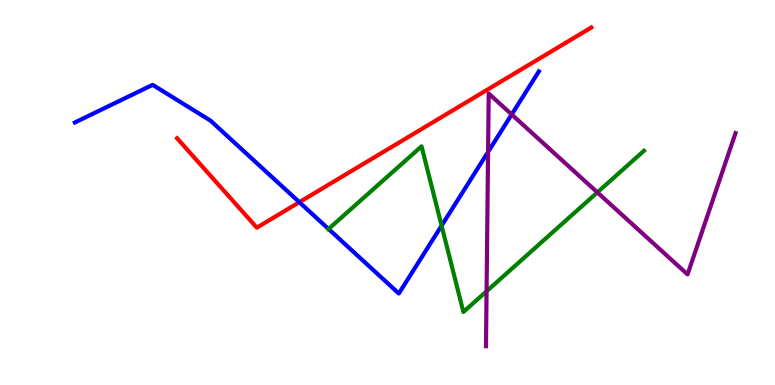[{'lines': ['blue', 'red'], 'intersections': [{'x': 3.86, 'y': 4.75}]}, {'lines': ['green', 'red'], 'intersections': []}, {'lines': ['purple', 'red'], 'intersections': []}, {'lines': ['blue', 'green'], 'intersections': [{'x': 4.24, 'y': 4.05}, {'x': 5.7, 'y': 4.14}]}, {'lines': ['blue', 'purple'], 'intersections': [{'x': 6.3, 'y': 6.05}, {'x': 6.6, 'y': 7.03}]}, {'lines': ['green', 'purple'], 'intersections': [{'x': 6.28, 'y': 2.43}, {'x': 7.71, 'y': 5.0}]}]